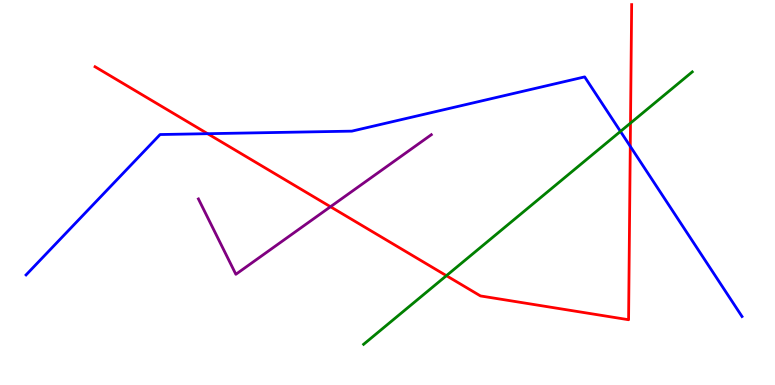[{'lines': ['blue', 'red'], 'intersections': [{'x': 2.68, 'y': 6.53}, {'x': 8.13, 'y': 6.2}]}, {'lines': ['green', 'red'], 'intersections': [{'x': 5.76, 'y': 2.84}, {'x': 8.14, 'y': 6.8}]}, {'lines': ['purple', 'red'], 'intersections': [{'x': 4.26, 'y': 4.63}]}, {'lines': ['blue', 'green'], 'intersections': [{'x': 8.01, 'y': 6.59}]}, {'lines': ['blue', 'purple'], 'intersections': []}, {'lines': ['green', 'purple'], 'intersections': []}]